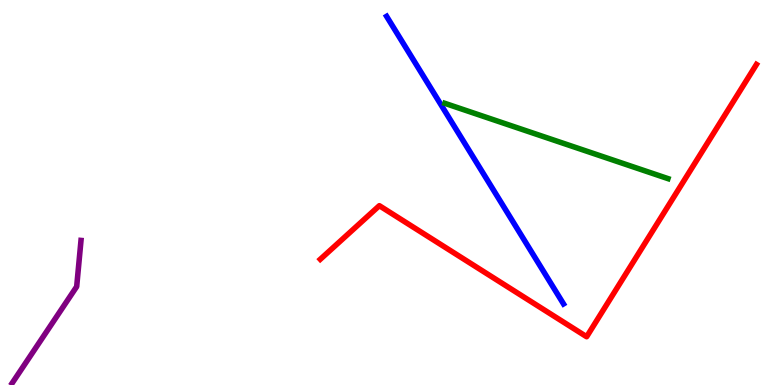[{'lines': ['blue', 'red'], 'intersections': []}, {'lines': ['green', 'red'], 'intersections': []}, {'lines': ['purple', 'red'], 'intersections': []}, {'lines': ['blue', 'green'], 'intersections': []}, {'lines': ['blue', 'purple'], 'intersections': []}, {'lines': ['green', 'purple'], 'intersections': []}]